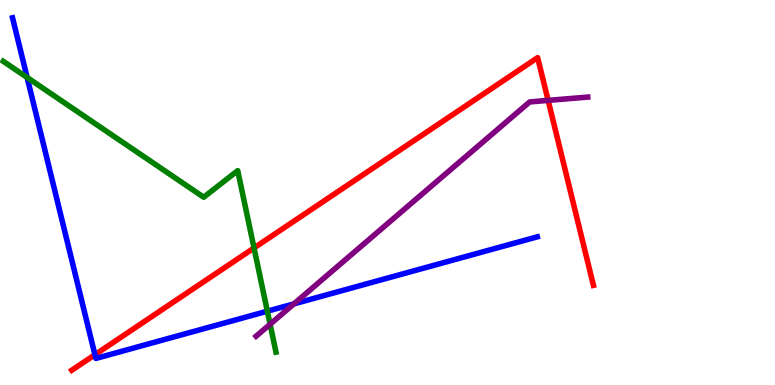[{'lines': ['blue', 'red'], 'intersections': [{'x': 1.22, 'y': 0.787}]}, {'lines': ['green', 'red'], 'intersections': [{'x': 3.28, 'y': 3.56}]}, {'lines': ['purple', 'red'], 'intersections': [{'x': 7.07, 'y': 7.39}]}, {'lines': ['blue', 'green'], 'intersections': [{'x': 0.35, 'y': 7.99}, {'x': 3.45, 'y': 1.92}]}, {'lines': ['blue', 'purple'], 'intersections': [{'x': 3.79, 'y': 2.11}]}, {'lines': ['green', 'purple'], 'intersections': [{'x': 3.49, 'y': 1.58}]}]